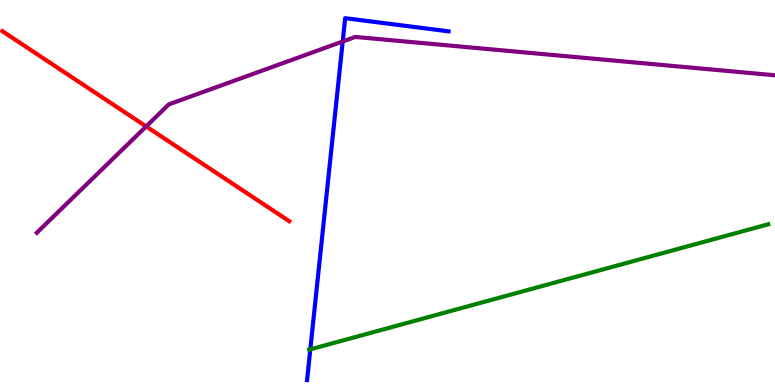[{'lines': ['blue', 'red'], 'intersections': []}, {'lines': ['green', 'red'], 'intersections': []}, {'lines': ['purple', 'red'], 'intersections': [{'x': 1.89, 'y': 6.72}]}, {'lines': ['blue', 'green'], 'intersections': [{'x': 4.0, 'y': 0.926}]}, {'lines': ['blue', 'purple'], 'intersections': [{'x': 4.42, 'y': 8.92}]}, {'lines': ['green', 'purple'], 'intersections': []}]